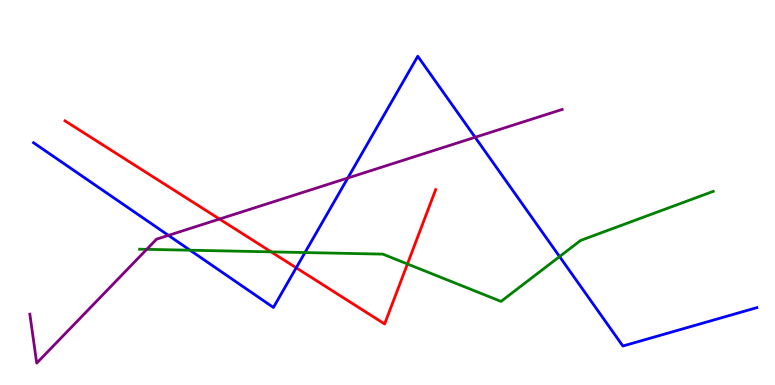[{'lines': ['blue', 'red'], 'intersections': [{'x': 3.82, 'y': 3.04}]}, {'lines': ['green', 'red'], 'intersections': [{'x': 3.5, 'y': 3.46}, {'x': 5.26, 'y': 3.14}]}, {'lines': ['purple', 'red'], 'intersections': [{'x': 2.83, 'y': 4.31}]}, {'lines': ['blue', 'green'], 'intersections': [{'x': 2.45, 'y': 3.5}, {'x': 3.94, 'y': 3.44}, {'x': 7.22, 'y': 3.34}]}, {'lines': ['blue', 'purple'], 'intersections': [{'x': 2.17, 'y': 3.89}, {'x': 4.49, 'y': 5.38}, {'x': 6.13, 'y': 6.43}]}, {'lines': ['green', 'purple'], 'intersections': [{'x': 1.89, 'y': 3.52}]}]